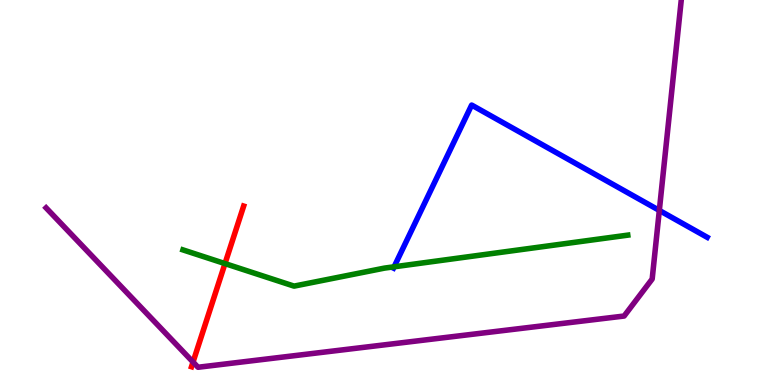[{'lines': ['blue', 'red'], 'intersections': []}, {'lines': ['green', 'red'], 'intersections': [{'x': 2.9, 'y': 3.15}]}, {'lines': ['purple', 'red'], 'intersections': [{'x': 2.49, 'y': 0.596}]}, {'lines': ['blue', 'green'], 'intersections': [{'x': 5.09, 'y': 3.07}]}, {'lines': ['blue', 'purple'], 'intersections': [{'x': 8.51, 'y': 4.53}]}, {'lines': ['green', 'purple'], 'intersections': []}]